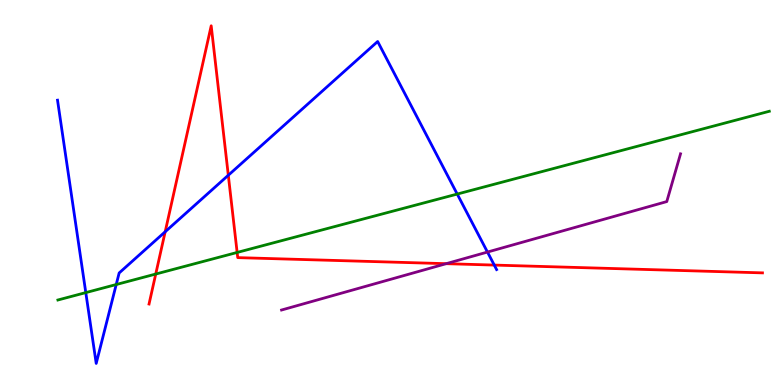[{'lines': ['blue', 'red'], 'intersections': [{'x': 2.13, 'y': 3.98}, {'x': 2.95, 'y': 5.45}, {'x': 6.38, 'y': 3.11}]}, {'lines': ['green', 'red'], 'intersections': [{'x': 2.01, 'y': 2.88}, {'x': 3.06, 'y': 3.44}]}, {'lines': ['purple', 'red'], 'intersections': [{'x': 5.76, 'y': 3.15}]}, {'lines': ['blue', 'green'], 'intersections': [{'x': 1.11, 'y': 2.4}, {'x': 1.5, 'y': 2.61}, {'x': 5.9, 'y': 4.96}]}, {'lines': ['blue', 'purple'], 'intersections': [{'x': 6.29, 'y': 3.45}]}, {'lines': ['green', 'purple'], 'intersections': []}]